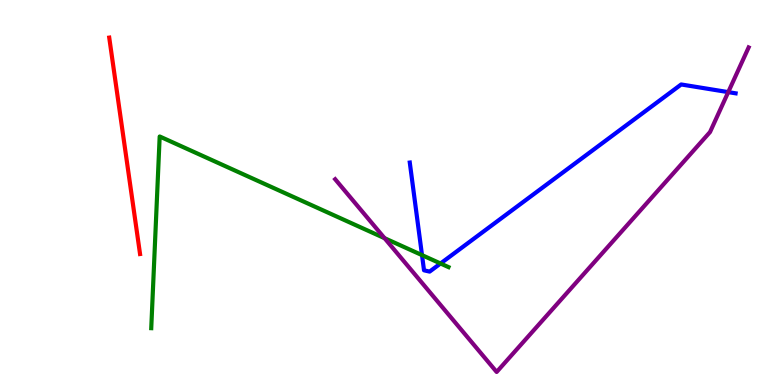[{'lines': ['blue', 'red'], 'intersections': []}, {'lines': ['green', 'red'], 'intersections': []}, {'lines': ['purple', 'red'], 'intersections': []}, {'lines': ['blue', 'green'], 'intersections': [{'x': 5.45, 'y': 3.37}, {'x': 5.68, 'y': 3.16}]}, {'lines': ['blue', 'purple'], 'intersections': [{'x': 9.4, 'y': 7.61}]}, {'lines': ['green', 'purple'], 'intersections': [{'x': 4.96, 'y': 3.81}]}]